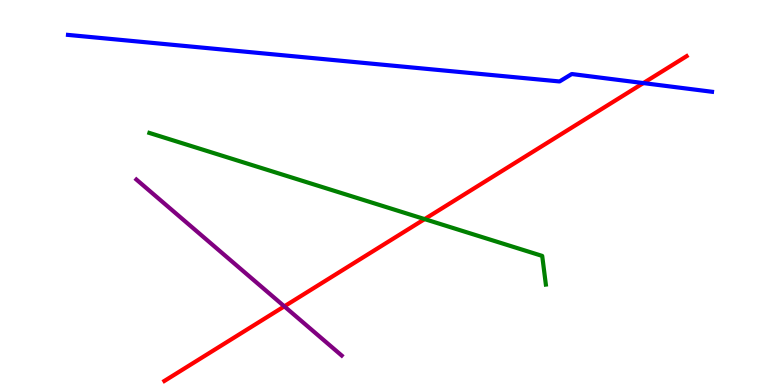[{'lines': ['blue', 'red'], 'intersections': [{'x': 8.3, 'y': 7.84}]}, {'lines': ['green', 'red'], 'intersections': [{'x': 5.48, 'y': 4.31}]}, {'lines': ['purple', 'red'], 'intersections': [{'x': 3.67, 'y': 2.04}]}, {'lines': ['blue', 'green'], 'intersections': []}, {'lines': ['blue', 'purple'], 'intersections': []}, {'lines': ['green', 'purple'], 'intersections': []}]